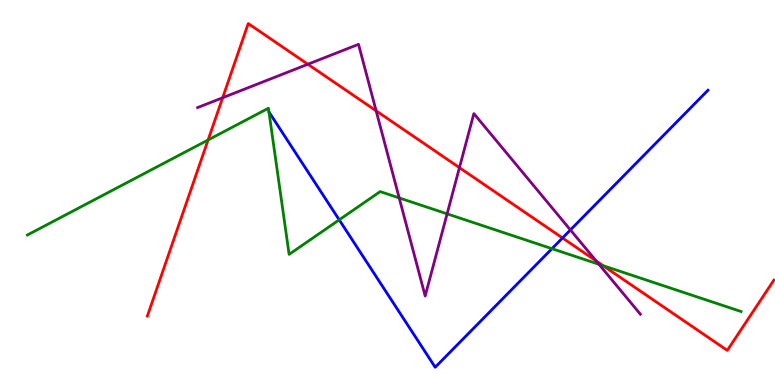[{'lines': ['blue', 'red'], 'intersections': [{'x': 7.26, 'y': 3.82}]}, {'lines': ['green', 'red'], 'intersections': [{'x': 2.69, 'y': 6.36}, {'x': 7.78, 'y': 3.1}]}, {'lines': ['purple', 'red'], 'intersections': [{'x': 2.87, 'y': 7.46}, {'x': 3.97, 'y': 8.33}, {'x': 4.85, 'y': 7.12}, {'x': 5.93, 'y': 5.65}, {'x': 7.69, 'y': 3.22}]}, {'lines': ['blue', 'green'], 'intersections': [{'x': 4.38, 'y': 4.29}, {'x': 7.12, 'y': 3.54}]}, {'lines': ['blue', 'purple'], 'intersections': [{'x': 7.36, 'y': 4.03}]}, {'lines': ['green', 'purple'], 'intersections': [{'x': 5.15, 'y': 4.86}, {'x': 5.77, 'y': 4.45}, {'x': 7.73, 'y': 3.14}]}]